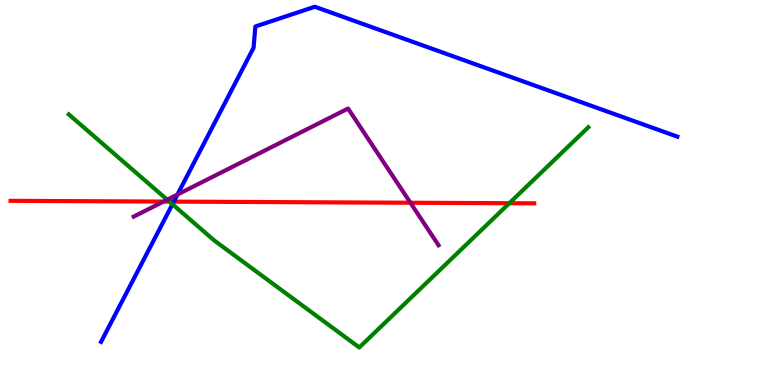[{'lines': ['blue', 'red'], 'intersections': [{'x': 2.24, 'y': 4.76}]}, {'lines': ['green', 'red'], 'intersections': [{'x': 2.19, 'y': 4.76}, {'x': 6.57, 'y': 4.72}]}, {'lines': ['purple', 'red'], 'intersections': [{'x': 2.11, 'y': 4.76}, {'x': 5.3, 'y': 4.73}]}, {'lines': ['blue', 'green'], 'intersections': [{'x': 2.22, 'y': 4.7}]}, {'lines': ['blue', 'purple'], 'intersections': [{'x': 2.29, 'y': 4.95}]}, {'lines': ['green', 'purple'], 'intersections': [{'x': 2.16, 'y': 4.81}]}]